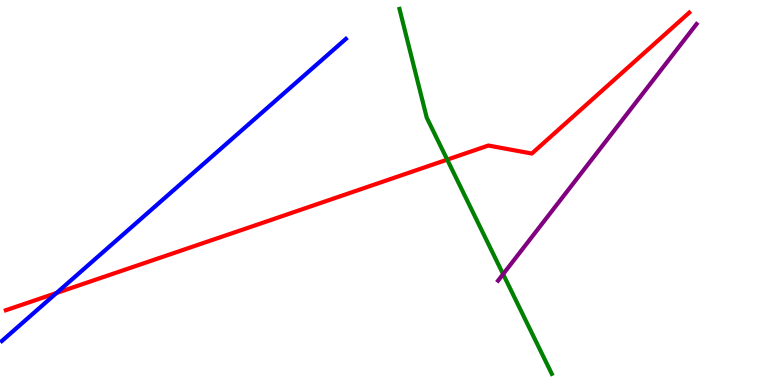[{'lines': ['blue', 'red'], 'intersections': [{'x': 0.729, 'y': 2.39}]}, {'lines': ['green', 'red'], 'intersections': [{'x': 5.77, 'y': 5.85}]}, {'lines': ['purple', 'red'], 'intersections': []}, {'lines': ['blue', 'green'], 'intersections': []}, {'lines': ['blue', 'purple'], 'intersections': []}, {'lines': ['green', 'purple'], 'intersections': [{'x': 6.49, 'y': 2.88}]}]